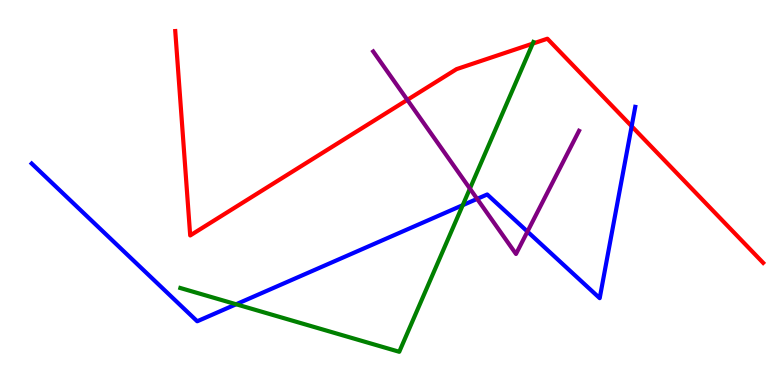[{'lines': ['blue', 'red'], 'intersections': [{'x': 8.15, 'y': 6.72}]}, {'lines': ['green', 'red'], 'intersections': [{'x': 6.87, 'y': 8.87}]}, {'lines': ['purple', 'red'], 'intersections': [{'x': 5.26, 'y': 7.41}]}, {'lines': ['blue', 'green'], 'intersections': [{'x': 3.05, 'y': 2.1}, {'x': 5.97, 'y': 4.67}]}, {'lines': ['blue', 'purple'], 'intersections': [{'x': 6.16, 'y': 4.83}, {'x': 6.81, 'y': 3.99}]}, {'lines': ['green', 'purple'], 'intersections': [{'x': 6.06, 'y': 5.1}]}]